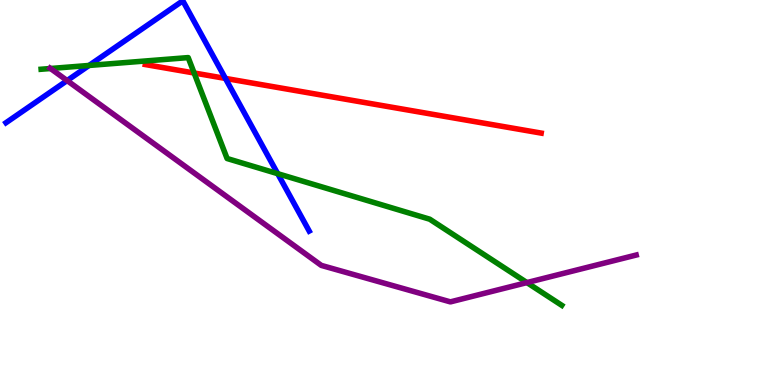[{'lines': ['blue', 'red'], 'intersections': [{'x': 2.91, 'y': 7.96}]}, {'lines': ['green', 'red'], 'intersections': [{'x': 2.5, 'y': 8.1}]}, {'lines': ['purple', 'red'], 'intersections': []}, {'lines': ['blue', 'green'], 'intersections': [{'x': 1.15, 'y': 8.3}, {'x': 3.58, 'y': 5.49}]}, {'lines': ['blue', 'purple'], 'intersections': [{'x': 0.866, 'y': 7.91}]}, {'lines': ['green', 'purple'], 'intersections': [{'x': 0.652, 'y': 8.22}, {'x': 6.8, 'y': 2.66}]}]